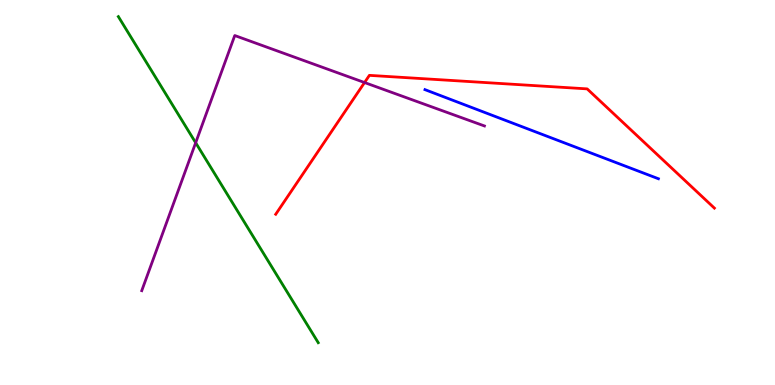[{'lines': ['blue', 'red'], 'intersections': []}, {'lines': ['green', 'red'], 'intersections': []}, {'lines': ['purple', 'red'], 'intersections': [{'x': 4.7, 'y': 7.86}]}, {'lines': ['blue', 'green'], 'intersections': []}, {'lines': ['blue', 'purple'], 'intersections': []}, {'lines': ['green', 'purple'], 'intersections': [{'x': 2.52, 'y': 6.29}]}]